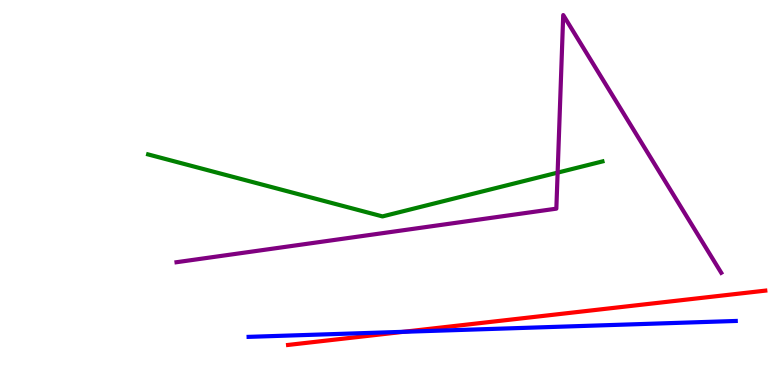[{'lines': ['blue', 'red'], 'intersections': [{'x': 5.21, 'y': 1.38}]}, {'lines': ['green', 'red'], 'intersections': []}, {'lines': ['purple', 'red'], 'intersections': []}, {'lines': ['blue', 'green'], 'intersections': []}, {'lines': ['blue', 'purple'], 'intersections': []}, {'lines': ['green', 'purple'], 'intersections': [{'x': 7.2, 'y': 5.52}]}]